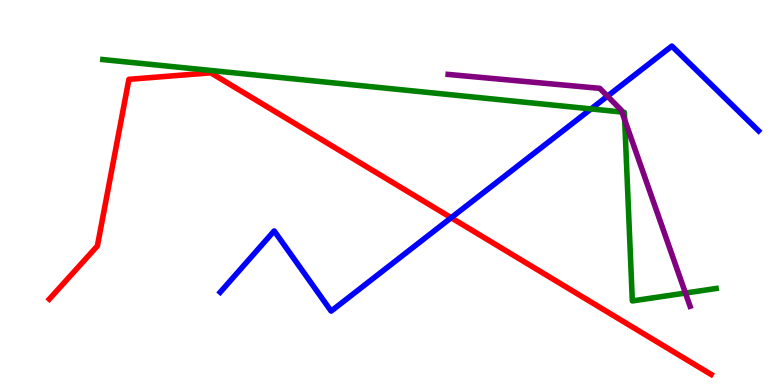[{'lines': ['blue', 'red'], 'intersections': [{'x': 5.82, 'y': 4.34}]}, {'lines': ['green', 'red'], 'intersections': []}, {'lines': ['purple', 'red'], 'intersections': []}, {'lines': ['blue', 'green'], 'intersections': [{'x': 7.63, 'y': 7.17}]}, {'lines': ['blue', 'purple'], 'intersections': [{'x': 7.84, 'y': 7.5}]}, {'lines': ['green', 'purple'], 'intersections': [{'x': 8.03, 'y': 7.09}, {'x': 8.06, 'y': 6.89}, {'x': 8.84, 'y': 2.39}]}]